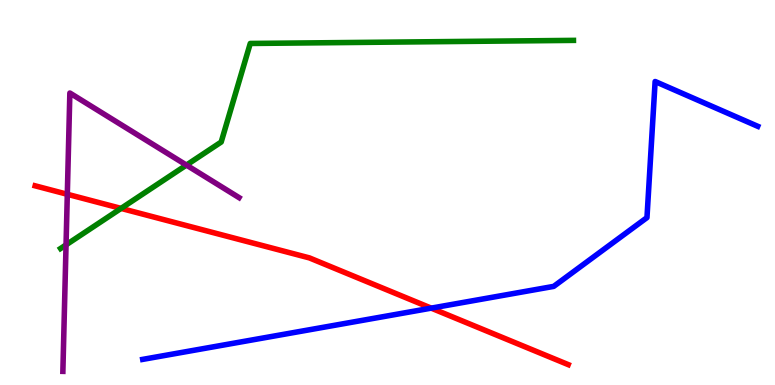[{'lines': ['blue', 'red'], 'intersections': [{'x': 5.56, 'y': 2.0}]}, {'lines': ['green', 'red'], 'intersections': [{'x': 1.56, 'y': 4.59}]}, {'lines': ['purple', 'red'], 'intersections': [{'x': 0.869, 'y': 4.95}]}, {'lines': ['blue', 'green'], 'intersections': []}, {'lines': ['blue', 'purple'], 'intersections': []}, {'lines': ['green', 'purple'], 'intersections': [{'x': 0.852, 'y': 3.64}, {'x': 2.41, 'y': 5.71}]}]